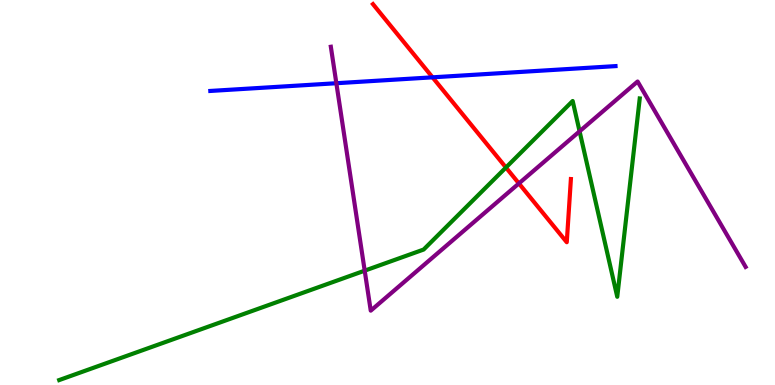[{'lines': ['blue', 'red'], 'intersections': [{'x': 5.58, 'y': 7.99}]}, {'lines': ['green', 'red'], 'intersections': [{'x': 6.53, 'y': 5.65}]}, {'lines': ['purple', 'red'], 'intersections': [{'x': 6.7, 'y': 5.24}]}, {'lines': ['blue', 'green'], 'intersections': []}, {'lines': ['blue', 'purple'], 'intersections': [{'x': 4.34, 'y': 7.84}]}, {'lines': ['green', 'purple'], 'intersections': [{'x': 4.71, 'y': 2.97}, {'x': 7.48, 'y': 6.59}]}]